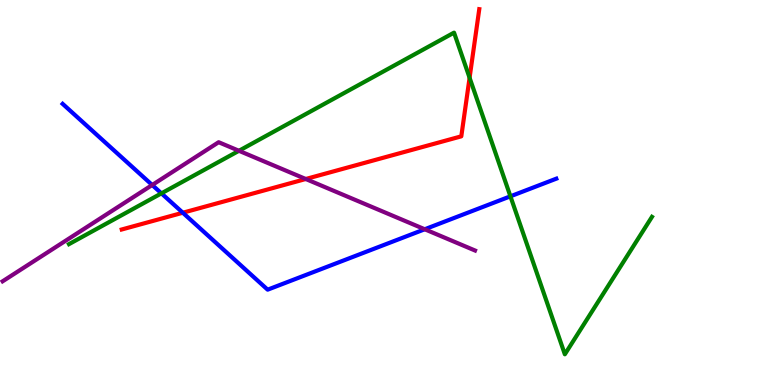[{'lines': ['blue', 'red'], 'intersections': [{'x': 2.36, 'y': 4.47}]}, {'lines': ['green', 'red'], 'intersections': [{'x': 6.06, 'y': 7.98}]}, {'lines': ['purple', 'red'], 'intersections': [{'x': 3.95, 'y': 5.35}]}, {'lines': ['blue', 'green'], 'intersections': [{'x': 2.08, 'y': 4.98}, {'x': 6.59, 'y': 4.9}]}, {'lines': ['blue', 'purple'], 'intersections': [{'x': 1.96, 'y': 5.19}, {'x': 5.48, 'y': 4.05}]}, {'lines': ['green', 'purple'], 'intersections': [{'x': 3.08, 'y': 6.08}]}]